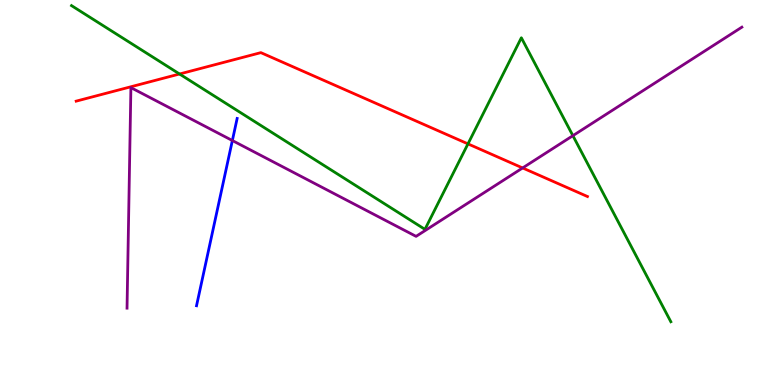[{'lines': ['blue', 'red'], 'intersections': []}, {'lines': ['green', 'red'], 'intersections': [{'x': 2.32, 'y': 8.08}, {'x': 6.04, 'y': 6.26}]}, {'lines': ['purple', 'red'], 'intersections': [{'x': 6.74, 'y': 5.64}]}, {'lines': ['blue', 'green'], 'intersections': []}, {'lines': ['blue', 'purple'], 'intersections': [{'x': 3.0, 'y': 6.35}]}, {'lines': ['green', 'purple'], 'intersections': [{'x': 7.39, 'y': 6.48}]}]